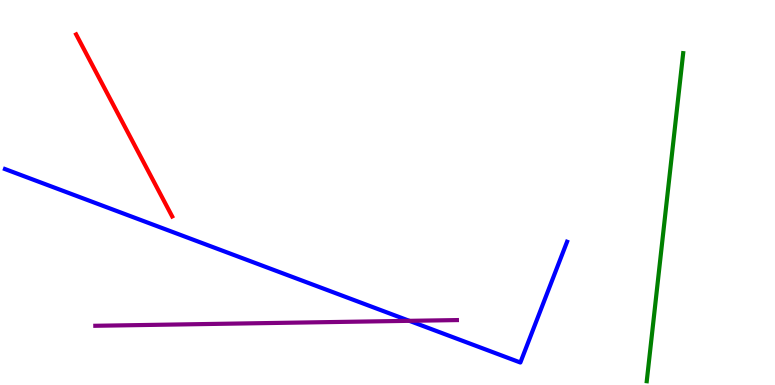[{'lines': ['blue', 'red'], 'intersections': []}, {'lines': ['green', 'red'], 'intersections': []}, {'lines': ['purple', 'red'], 'intersections': []}, {'lines': ['blue', 'green'], 'intersections': []}, {'lines': ['blue', 'purple'], 'intersections': [{'x': 5.28, 'y': 1.67}]}, {'lines': ['green', 'purple'], 'intersections': []}]